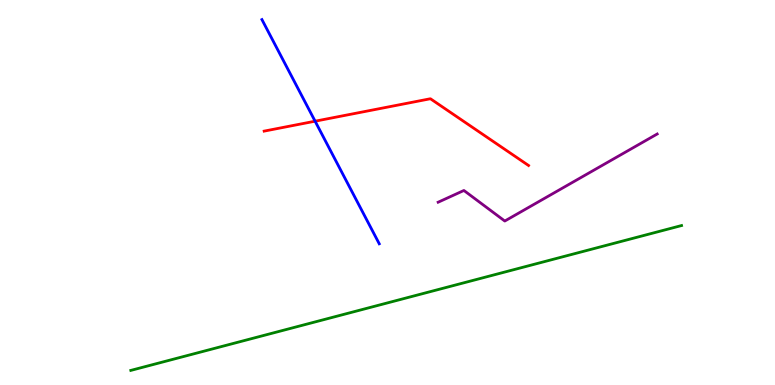[{'lines': ['blue', 'red'], 'intersections': [{'x': 4.07, 'y': 6.85}]}, {'lines': ['green', 'red'], 'intersections': []}, {'lines': ['purple', 'red'], 'intersections': []}, {'lines': ['blue', 'green'], 'intersections': []}, {'lines': ['blue', 'purple'], 'intersections': []}, {'lines': ['green', 'purple'], 'intersections': []}]